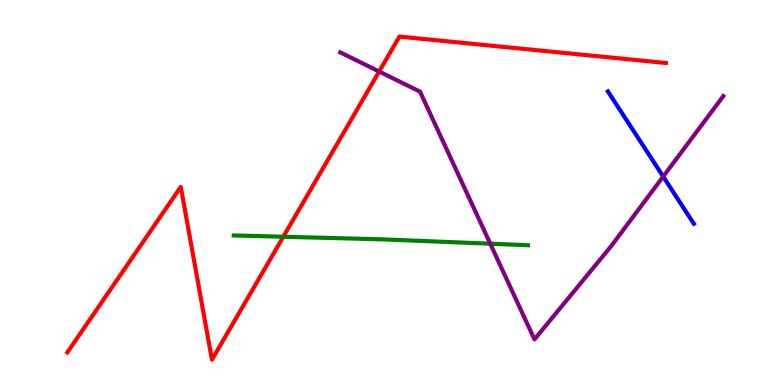[{'lines': ['blue', 'red'], 'intersections': []}, {'lines': ['green', 'red'], 'intersections': [{'x': 3.66, 'y': 3.85}]}, {'lines': ['purple', 'red'], 'intersections': [{'x': 4.89, 'y': 8.14}]}, {'lines': ['blue', 'green'], 'intersections': []}, {'lines': ['blue', 'purple'], 'intersections': [{'x': 8.56, 'y': 5.41}]}, {'lines': ['green', 'purple'], 'intersections': [{'x': 6.33, 'y': 3.67}]}]